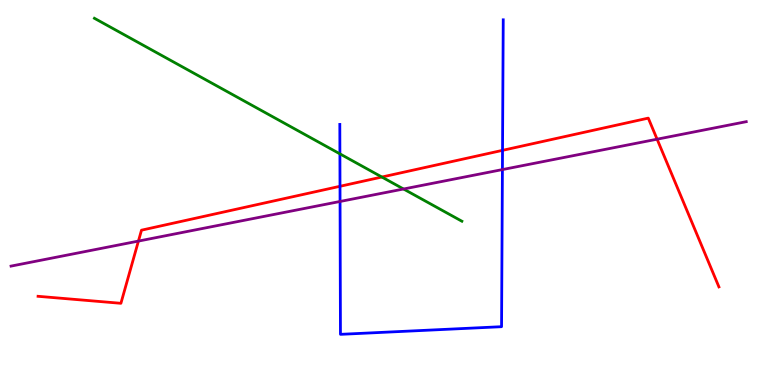[{'lines': ['blue', 'red'], 'intersections': [{'x': 4.39, 'y': 5.16}, {'x': 6.48, 'y': 6.09}]}, {'lines': ['green', 'red'], 'intersections': [{'x': 4.93, 'y': 5.4}]}, {'lines': ['purple', 'red'], 'intersections': [{'x': 1.79, 'y': 3.74}, {'x': 8.48, 'y': 6.38}]}, {'lines': ['blue', 'green'], 'intersections': [{'x': 4.39, 'y': 6.0}]}, {'lines': ['blue', 'purple'], 'intersections': [{'x': 4.39, 'y': 4.77}, {'x': 6.48, 'y': 5.6}]}, {'lines': ['green', 'purple'], 'intersections': [{'x': 5.21, 'y': 5.09}]}]